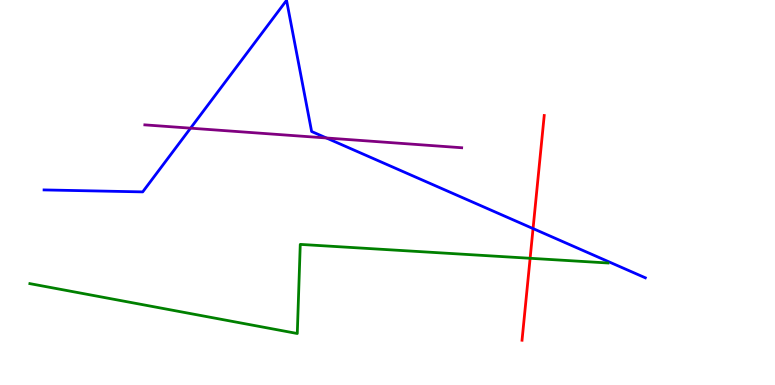[{'lines': ['blue', 'red'], 'intersections': [{'x': 6.88, 'y': 4.06}]}, {'lines': ['green', 'red'], 'intersections': [{'x': 6.84, 'y': 3.29}]}, {'lines': ['purple', 'red'], 'intersections': []}, {'lines': ['blue', 'green'], 'intersections': []}, {'lines': ['blue', 'purple'], 'intersections': [{'x': 2.46, 'y': 6.67}, {'x': 4.21, 'y': 6.42}]}, {'lines': ['green', 'purple'], 'intersections': []}]